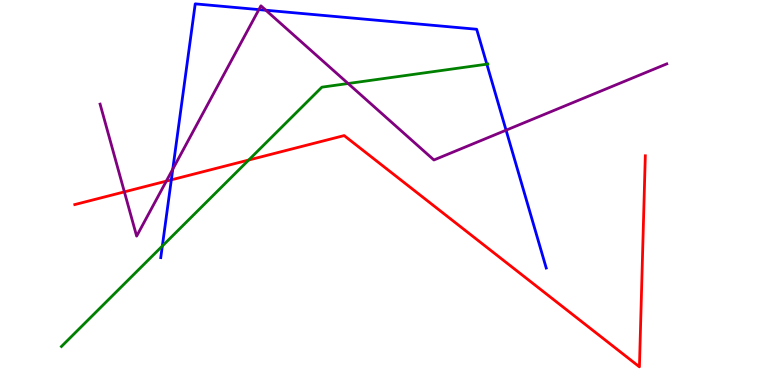[{'lines': ['blue', 'red'], 'intersections': [{'x': 2.21, 'y': 5.33}]}, {'lines': ['green', 'red'], 'intersections': [{'x': 3.21, 'y': 5.84}]}, {'lines': ['purple', 'red'], 'intersections': [{'x': 1.6, 'y': 5.02}, {'x': 2.15, 'y': 5.3}]}, {'lines': ['blue', 'green'], 'intersections': [{'x': 2.09, 'y': 3.61}, {'x': 6.28, 'y': 8.33}]}, {'lines': ['blue', 'purple'], 'intersections': [{'x': 2.23, 'y': 5.61}, {'x': 3.34, 'y': 9.75}, {'x': 3.43, 'y': 9.73}, {'x': 6.53, 'y': 6.62}]}, {'lines': ['green', 'purple'], 'intersections': [{'x': 4.49, 'y': 7.83}]}]